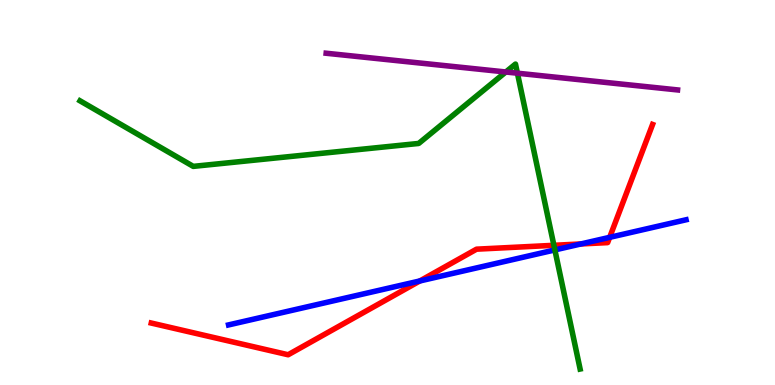[{'lines': ['blue', 'red'], 'intersections': [{'x': 5.42, 'y': 2.7}, {'x': 7.5, 'y': 3.66}, {'x': 7.87, 'y': 3.84}]}, {'lines': ['green', 'red'], 'intersections': [{'x': 7.15, 'y': 3.63}]}, {'lines': ['purple', 'red'], 'intersections': []}, {'lines': ['blue', 'green'], 'intersections': [{'x': 7.16, 'y': 3.51}]}, {'lines': ['blue', 'purple'], 'intersections': []}, {'lines': ['green', 'purple'], 'intersections': [{'x': 6.53, 'y': 8.13}, {'x': 6.68, 'y': 8.1}]}]